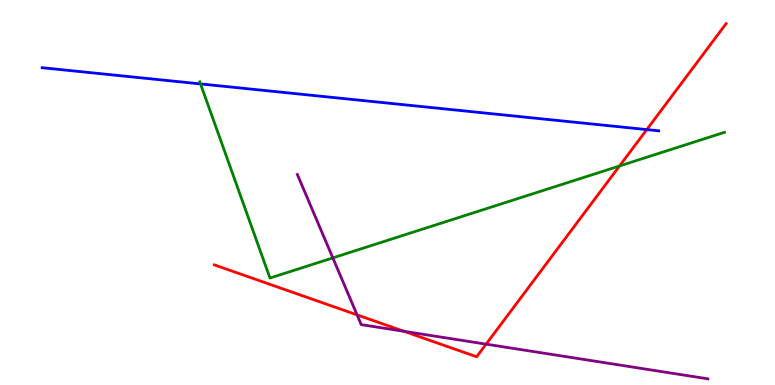[{'lines': ['blue', 'red'], 'intersections': [{'x': 8.35, 'y': 6.63}]}, {'lines': ['green', 'red'], 'intersections': [{'x': 7.99, 'y': 5.69}]}, {'lines': ['purple', 'red'], 'intersections': [{'x': 4.61, 'y': 1.82}, {'x': 5.21, 'y': 1.39}, {'x': 6.27, 'y': 1.06}]}, {'lines': ['blue', 'green'], 'intersections': [{'x': 2.59, 'y': 7.82}]}, {'lines': ['blue', 'purple'], 'intersections': []}, {'lines': ['green', 'purple'], 'intersections': [{'x': 4.29, 'y': 3.3}]}]